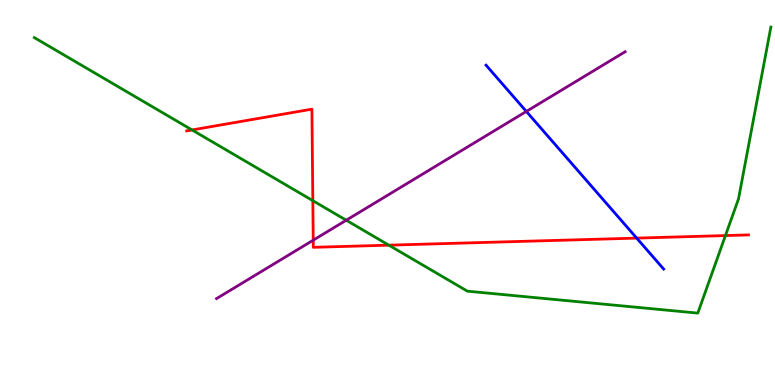[{'lines': ['blue', 'red'], 'intersections': [{'x': 8.22, 'y': 3.82}]}, {'lines': ['green', 'red'], 'intersections': [{'x': 2.48, 'y': 6.62}, {'x': 4.04, 'y': 4.79}, {'x': 5.02, 'y': 3.63}, {'x': 9.36, 'y': 3.88}]}, {'lines': ['purple', 'red'], 'intersections': [{'x': 4.04, 'y': 3.76}]}, {'lines': ['blue', 'green'], 'intersections': []}, {'lines': ['blue', 'purple'], 'intersections': [{'x': 6.79, 'y': 7.11}]}, {'lines': ['green', 'purple'], 'intersections': [{'x': 4.47, 'y': 4.28}]}]